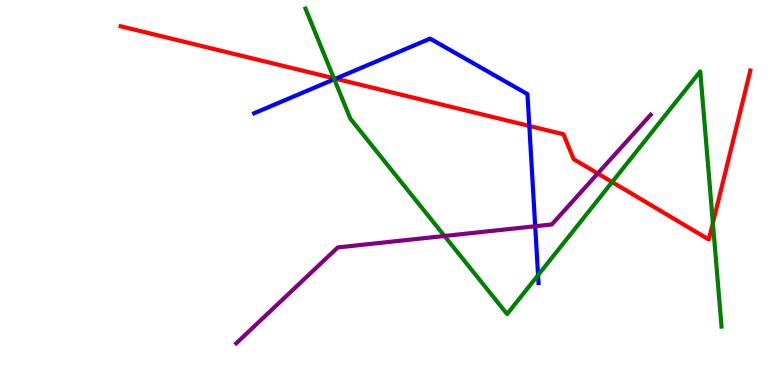[{'lines': ['blue', 'red'], 'intersections': [{'x': 4.33, 'y': 7.96}, {'x': 6.83, 'y': 6.73}]}, {'lines': ['green', 'red'], 'intersections': [{'x': 4.31, 'y': 7.97}, {'x': 7.9, 'y': 5.27}, {'x': 9.2, 'y': 4.21}]}, {'lines': ['purple', 'red'], 'intersections': [{'x': 7.71, 'y': 5.49}]}, {'lines': ['blue', 'green'], 'intersections': [{'x': 4.31, 'y': 7.94}, {'x': 6.94, 'y': 2.85}]}, {'lines': ['blue', 'purple'], 'intersections': [{'x': 6.91, 'y': 4.12}]}, {'lines': ['green', 'purple'], 'intersections': [{'x': 5.74, 'y': 3.87}]}]